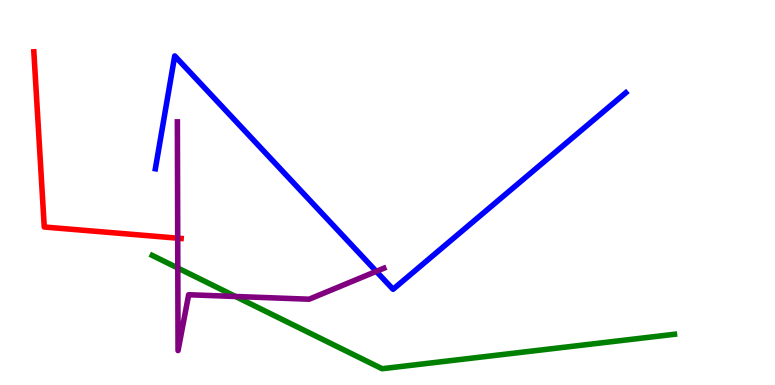[{'lines': ['blue', 'red'], 'intersections': []}, {'lines': ['green', 'red'], 'intersections': []}, {'lines': ['purple', 'red'], 'intersections': [{'x': 2.29, 'y': 3.81}]}, {'lines': ['blue', 'green'], 'intersections': []}, {'lines': ['blue', 'purple'], 'intersections': [{'x': 4.86, 'y': 2.95}]}, {'lines': ['green', 'purple'], 'intersections': [{'x': 2.29, 'y': 3.04}, {'x': 3.04, 'y': 2.3}]}]